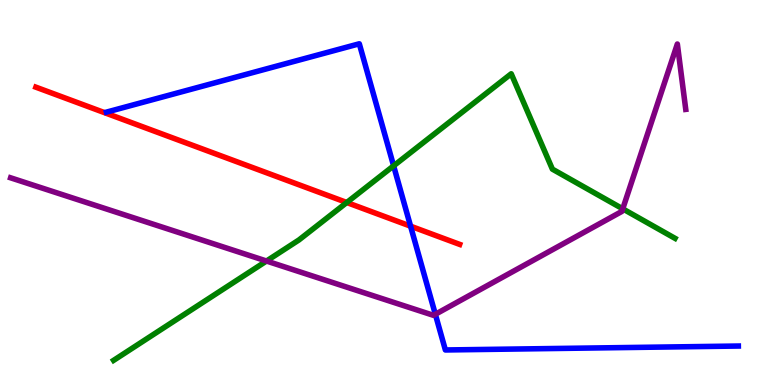[{'lines': ['blue', 'red'], 'intersections': [{'x': 5.3, 'y': 4.13}]}, {'lines': ['green', 'red'], 'intersections': [{'x': 4.47, 'y': 4.74}]}, {'lines': ['purple', 'red'], 'intersections': []}, {'lines': ['blue', 'green'], 'intersections': [{'x': 5.08, 'y': 5.69}]}, {'lines': ['blue', 'purple'], 'intersections': [{'x': 5.62, 'y': 1.84}]}, {'lines': ['green', 'purple'], 'intersections': [{'x': 3.44, 'y': 3.22}, {'x': 8.04, 'y': 4.58}]}]